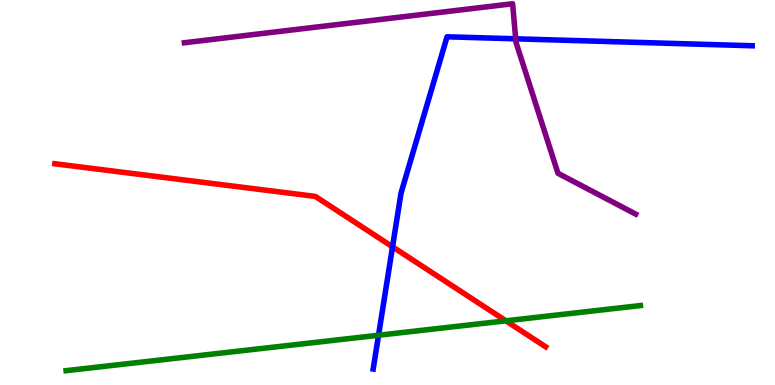[{'lines': ['blue', 'red'], 'intersections': [{'x': 5.06, 'y': 3.59}]}, {'lines': ['green', 'red'], 'intersections': [{'x': 6.53, 'y': 1.67}]}, {'lines': ['purple', 'red'], 'intersections': []}, {'lines': ['blue', 'green'], 'intersections': [{'x': 4.88, 'y': 1.29}]}, {'lines': ['blue', 'purple'], 'intersections': [{'x': 6.65, 'y': 8.99}]}, {'lines': ['green', 'purple'], 'intersections': []}]